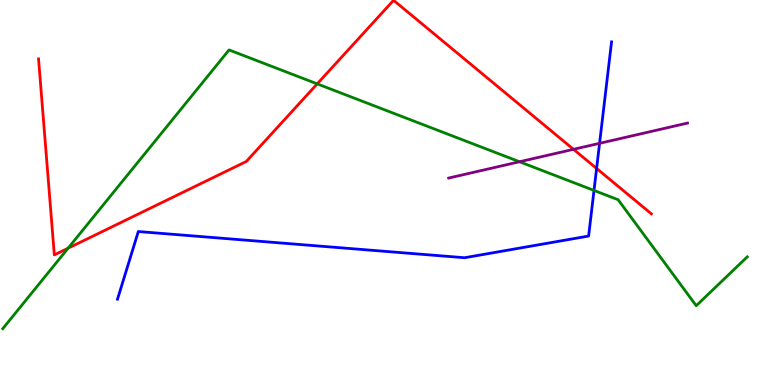[{'lines': ['blue', 'red'], 'intersections': [{'x': 7.7, 'y': 5.62}]}, {'lines': ['green', 'red'], 'intersections': [{'x': 0.879, 'y': 3.55}, {'x': 4.09, 'y': 7.82}]}, {'lines': ['purple', 'red'], 'intersections': [{'x': 7.4, 'y': 6.12}]}, {'lines': ['blue', 'green'], 'intersections': [{'x': 7.66, 'y': 5.05}]}, {'lines': ['blue', 'purple'], 'intersections': [{'x': 7.74, 'y': 6.28}]}, {'lines': ['green', 'purple'], 'intersections': [{'x': 6.7, 'y': 5.8}]}]